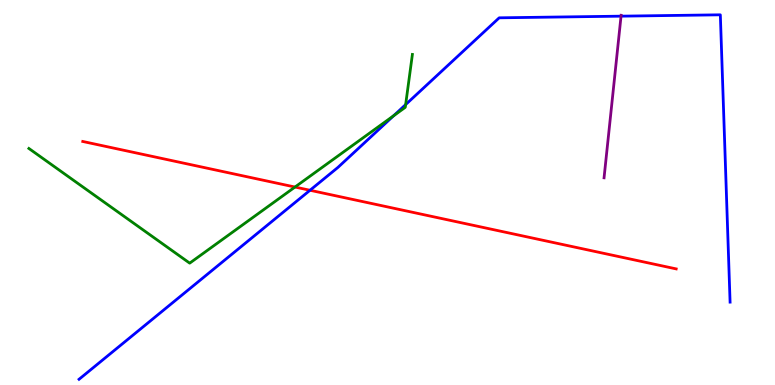[{'lines': ['blue', 'red'], 'intersections': [{'x': 4.0, 'y': 5.06}]}, {'lines': ['green', 'red'], 'intersections': [{'x': 3.81, 'y': 5.14}]}, {'lines': ['purple', 'red'], 'intersections': []}, {'lines': ['blue', 'green'], 'intersections': [{'x': 5.08, 'y': 6.99}, {'x': 5.23, 'y': 7.28}]}, {'lines': ['blue', 'purple'], 'intersections': [{'x': 8.01, 'y': 9.58}]}, {'lines': ['green', 'purple'], 'intersections': []}]